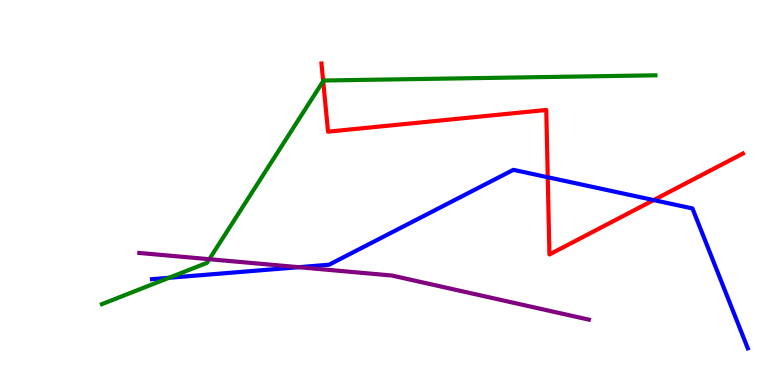[{'lines': ['blue', 'red'], 'intersections': [{'x': 7.07, 'y': 5.4}, {'x': 8.43, 'y': 4.8}]}, {'lines': ['green', 'red'], 'intersections': [{'x': 4.17, 'y': 7.89}]}, {'lines': ['purple', 'red'], 'intersections': []}, {'lines': ['blue', 'green'], 'intersections': [{'x': 2.18, 'y': 2.78}]}, {'lines': ['blue', 'purple'], 'intersections': [{'x': 3.85, 'y': 3.06}]}, {'lines': ['green', 'purple'], 'intersections': [{'x': 2.7, 'y': 3.27}]}]